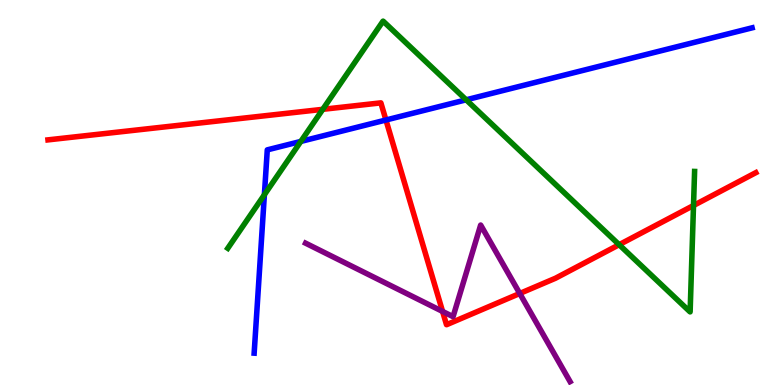[{'lines': ['blue', 'red'], 'intersections': [{'x': 4.98, 'y': 6.88}]}, {'lines': ['green', 'red'], 'intersections': [{'x': 4.16, 'y': 7.16}, {'x': 7.99, 'y': 3.64}, {'x': 8.95, 'y': 4.66}]}, {'lines': ['purple', 'red'], 'intersections': [{'x': 5.71, 'y': 1.91}, {'x': 6.71, 'y': 2.38}]}, {'lines': ['blue', 'green'], 'intersections': [{'x': 3.41, 'y': 4.94}, {'x': 3.88, 'y': 6.33}, {'x': 6.02, 'y': 7.41}]}, {'lines': ['blue', 'purple'], 'intersections': []}, {'lines': ['green', 'purple'], 'intersections': []}]